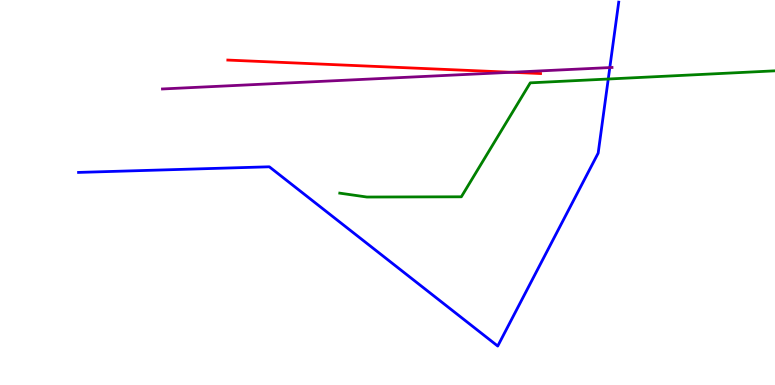[{'lines': ['blue', 'red'], 'intersections': []}, {'lines': ['green', 'red'], 'intersections': []}, {'lines': ['purple', 'red'], 'intersections': [{'x': 6.6, 'y': 8.12}]}, {'lines': ['blue', 'green'], 'intersections': [{'x': 7.85, 'y': 7.95}]}, {'lines': ['blue', 'purple'], 'intersections': [{'x': 7.87, 'y': 8.24}]}, {'lines': ['green', 'purple'], 'intersections': []}]